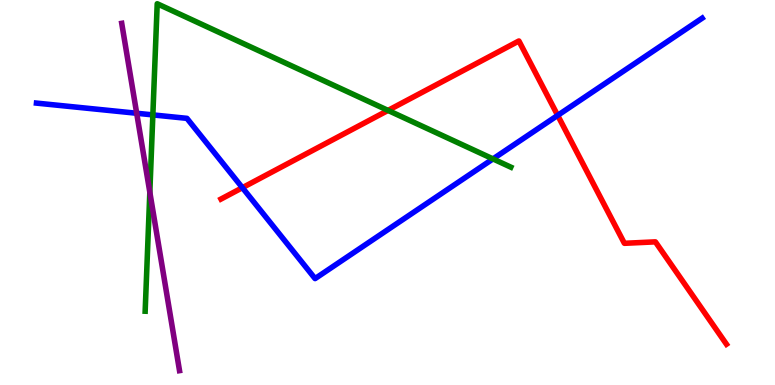[{'lines': ['blue', 'red'], 'intersections': [{'x': 3.13, 'y': 5.12}, {'x': 7.2, 'y': 7.0}]}, {'lines': ['green', 'red'], 'intersections': [{'x': 5.01, 'y': 7.13}]}, {'lines': ['purple', 'red'], 'intersections': []}, {'lines': ['blue', 'green'], 'intersections': [{'x': 1.97, 'y': 7.02}, {'x': 6.36, 'y': 5.87}]}, {'lines': ['blue', 'purple'], 'intersections': [{'x': 1.76, 'y': 7.06}]}, {'lines': ['green', 'purple'], 'intersections': [{'x': 1.93, 'y': 5.01}]}]